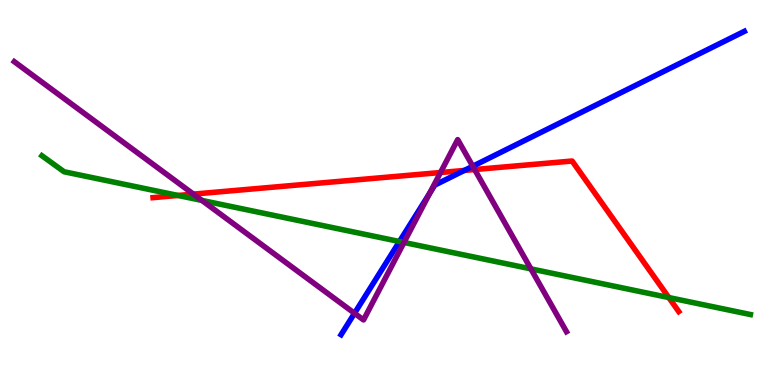[{'lines': ['blue', 'red'], 'intersections': [{'x': 5.99, 'y': 5.57}]}, {'lines': ['green', 'red'], 'intersections': [{'x': 2.3, 'y': 4.92}, {'x': 8.63, 'y': 2.27}]}, {'lines': ['purple', 'red'], 'intersections': [{'x': 2.5, 'y': 4.96}, {'x': 5.68, 'y': 5.52}, {'x': 6.12, 'y': 5.6}]}, {'lines': ['blue', 'green'], 'intersections': [{'x': 5.15, 'y': 3.73}]}, {'lines': ['blue', 'purple'], 'intersections': [{'x': 4.57, 'y': 1.86}, {'x': 5.54, 'y': 4.98}, {'x': 6.1, 'y': 5.68}]}, {'lines': ['green', 'purple'], 'intersections': [{'x': 2.61, 'y': 4.79}, {'x': 5.21, 'y': 3.7}, {'x': 6.85, 'y': 3.02}]}]